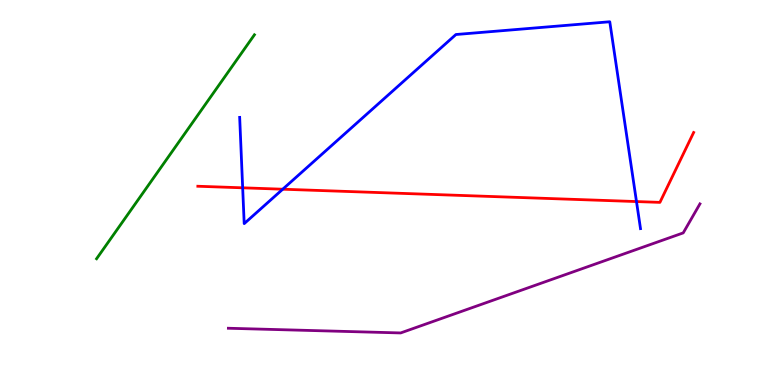[{'lines': ['blue', 'red'], 'intersections': [{'x': 3.13, 'y': 5.12}, {'x': 3.65, 'y': 5.09}, {'x': 8.21, 'y': 4.76}]}, {'lines': ['green', 'red'], 'intersections': []}, {'lines': ['purple', 'red'], 'intersections': []}, {'lines': ['blue', 'green'], 'intersections': []}, {'lines': ['blue', 'purple'], 'intersections': []}, {'lines': ['green', 'purple'], 'intersections': []}]